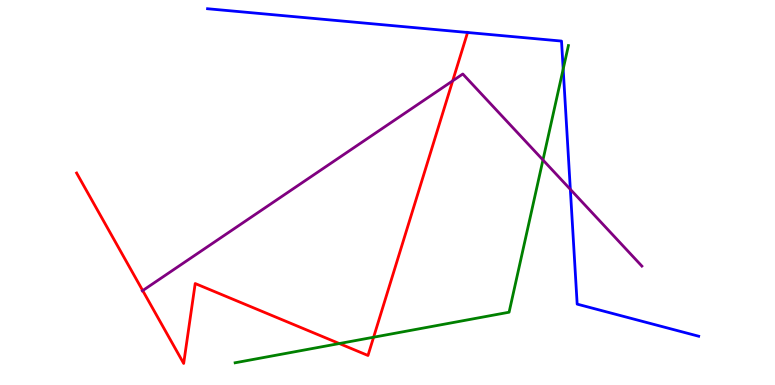[{'lines': ['blue', 'red'], 'intersections': [{'x': 6.03, 'y': 9.16}]}, {'lines': ['green', 'red'], 'intersections': [{'x': 4.38, 'y': 1.08}, {'x': 4.82, 'y': 1.24}]}, {'lines': ['purple', 'red'], 'intersections': [{'x': 1.84, 'y': 2.45}, {'x': 5.84, 'y': 7.9}]}, {'lines': ['blue', 'green'], 'intersections': [{'x': 7.27, 'y': 8.21}]}, {'lines': ['blue', 'purple'], 'intersections': [{'x': 7.36, 'y': 5.08}]}, {'lines': ['green', 'purple'], 'intersections': [{'x': 7.01, 'y': 5.84}]}]